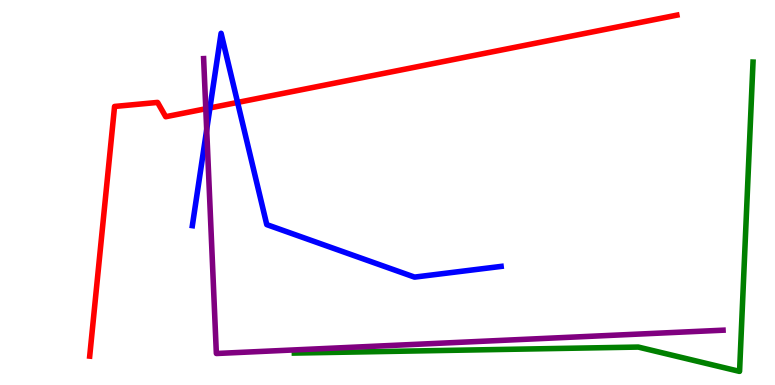[{'lines': ['blue', 'red'], 'intersections': [{'x': 2.71, 'y': 7.2}, {'x': 3.07, 'y': 7.34}]}, {'lines': ['green', 'red'], 'intersections': []}, {'lines': ['purple', 'red'], 'intersections': [{'x': 2.66, 'y': 7.18}]}, {'lines': ['blue', 'green'], 'intersections': []}, {'lines': ['blue', 'purple'], 'intersections': [{'x': 2.67, 'y': 6.63}]}, {'lines': ['green', 'purple'], 'intersections': []}]